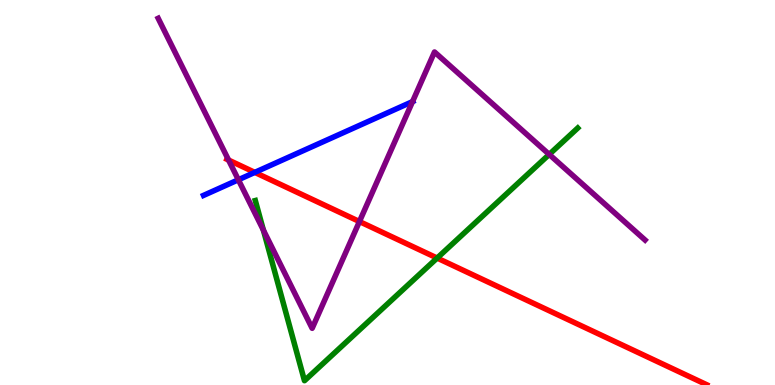[{'lines': ['blue', 'red'], 'intersections': [{'x': 3.29, 'y': 5.52}]}, {'lines': ['green', 'red'], 'intersections': [{'x': 5.64, 'y': 3.3}]}, {'lines': ['purple', 'red'], 'intersections': [{'x': 2.95, 'y': 5.84}, {'x': 4.64, 'y': 4.25}]}, {'lines': ['blue', 'green'], 'intersections': []}, {'lines': ['blue', 'purple'], 'intersections': [{'x': 3.08, 'y': 5.33}, {'x': 5.32, 'y': 7.36}]}, {'lines': ['green', 'purple'], 'intersections': [{'x': 3.4, 'y': 4.02}, {'x': 7.09, 'y': 5.99}]}]